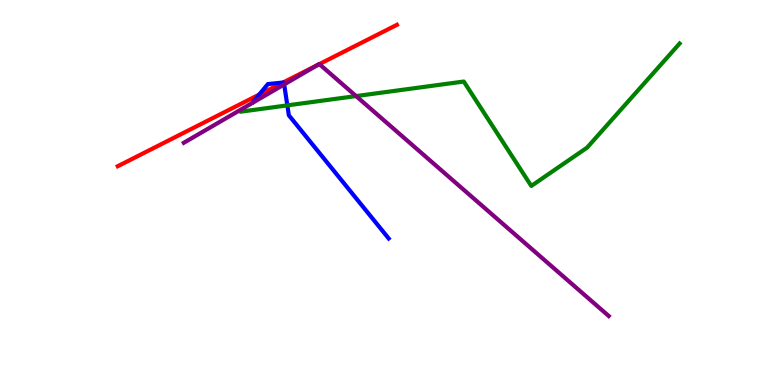[{'lines': ['blue', 'red'], 'intersections': [{'x': 3.34, 'y': 7.54}, {'x': 3.65, 'y': 7.86}]}, {'lines': ['green', 'red'], 'intersections': []}, {'lines': ['purple', 'red'], 'intersections': [{'x': 4.1, 'y': 8.31}, {'x': 4.12, 'y': 8.33}]}, {'lines': ['blue', 'green'], 'intersections': [{'x': 3.71, 'y': 7.26}]}, {'lines': ['blue', 'purple'], 'intersections': [{'x': 3.67, 'y': 7.81}]}, {'lines': ['green', 'purple'], 'intersections': [{'x': 4.59, 'y': 7.5}]}]